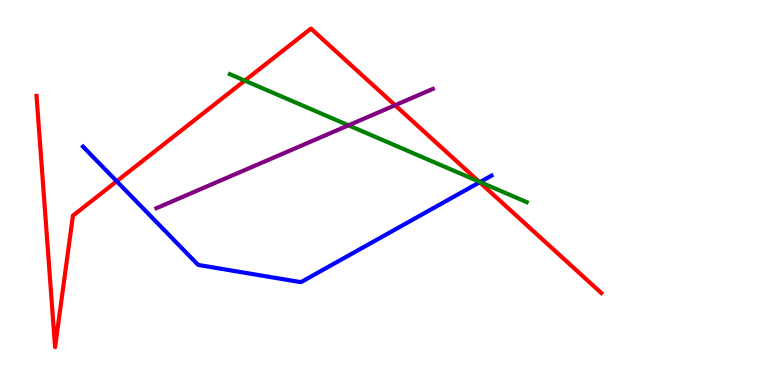[{'lines': ['blue', 'red'], 'intersections': [{'x': 1.51, 'y': 5.29}, {'x': 6.19, 'y': 5.27}]}, {'lines': ['green', 'red'], 'intersections': [{'x': 3.16, 'y': 7.91}, {'x': 6.18, 'y': 5.29}]}, {'lines': ['purple', 'red'], 'intersections': [{'x': 5.1, 'y': 7.27}]}, {'lines': ['blue', 'green'], 'intersections': [{'x': 6.19, 'y': 5.27}]}, {'lines': ['blue', 'purple'], 'intersections': []}, {'lines': ['green', 'purple'], 'intersections': [{'x': 4.5, 'y': 6.74}]}]